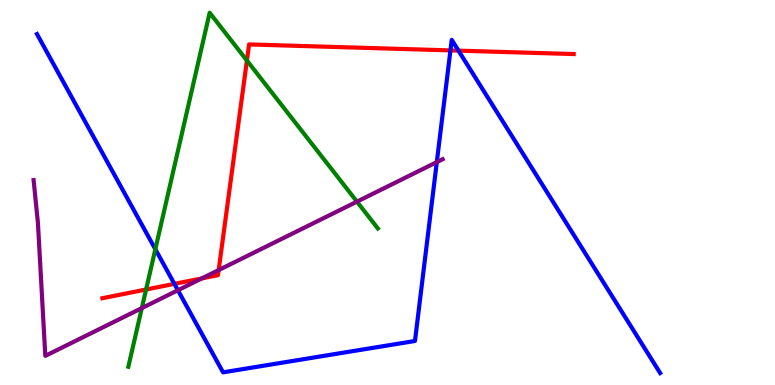[{'lines': ['blue', 'red'], 'intersections': [{'x': 2.25, 'y': 2.63}, {'x': 5.81, 'y': 8.69}, {'x': 5.92, 'y': 8.68}]}, {'lines': ['green', 'red'], 'intersections': [{'x': 1.88, 'y': 2.48}, {'x': 3.19, 'y': 8.43}]}, {'lines': ['purple', 'red'], 'intersections': [{'x': 2.6, 'y': 2.77}, {'x': 2.82, 'y': 2.99}]}, {'lines': ['blue', 'green'], 'intersections': [{'x': 2.0, 'y': 3.53}]}, {'lines': ['blue', 'purple'], 'intersections': [{'x': 2.3, 'y': 2.46}, {'x': 5.64, 'y': 5.79}]}, {'lines': ['green', 'purple'], 'intersections': [{'x': 1.83, 'y': 2.0}, {'x': 4.61, 'y': 4.76}]}]